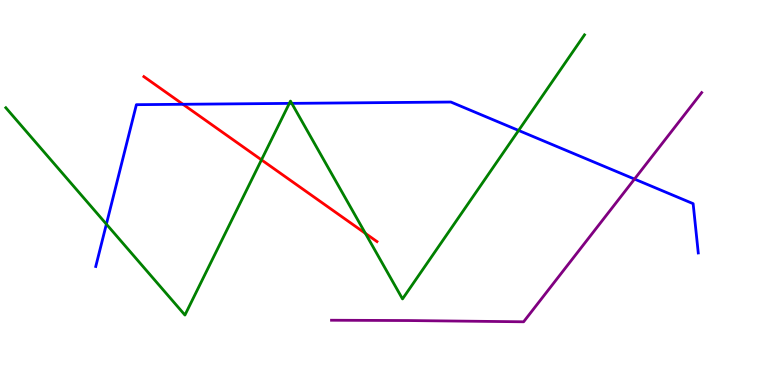[{'lines': ['blue', 'red'], 'intersections': [{'x': 2.36, 'y': 7.29}]}, {'lines': ['green', 'red'], 'intersections': [{'x': 3.37, 'y': 5.85}, {'x': 4.71, 'y': 3.94}]}, {'lines': ['purple', 'red'], 'intersections': []}, {'lines': ['blue', 'green'], 'intersections': [{'x': 1.37, 'y': 4.18}, {'x': 3.73, 'y': 7.31}, {'x': 3.76, 'y': 7.32}, {'x': 6.69, 'y': 6.61}]}, {'lines': ['blue', 'purple'], 'intersections': [{'x': 8.19, 'y': 5.35}]}, {'lines': ['green', 'purple'], 'intersections': []}]